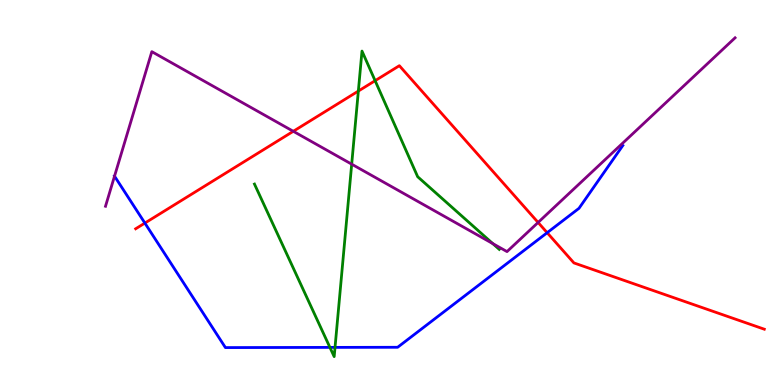[{'lines': ['blue', 'red'], 'intersections': [{'x': 1.87, 'y': 4.21}, {'x': 7.06, 'y': 3.96}]}, {'lines': ['green', 'red'], 'intersections': [{'x': 4.62, 'y': 7.63}, {'x': 4.84, 'y': 7.9}]}, {'lines': ['purple', 'red'], 'intersections': [{'x': 3.78, 'y': 6.59}, {'x': 6.94, 'y': 4.22}]}, {'lines': ['blue', 'green'], 'intersections': [{'x': 4.26, 'y': 0.977}, {'x': 4.32, 'y': 0.977}]}, {'lines': ['blue', 'purple'], 'intersections': [{'x': 1.48, 'y': 5.42}]}, {'lines': ['green', 'purple'], 'intersections': [{'x': 4.54, 'y': 5.74}, {'x': 6.36, 'y': 3.67}]}]